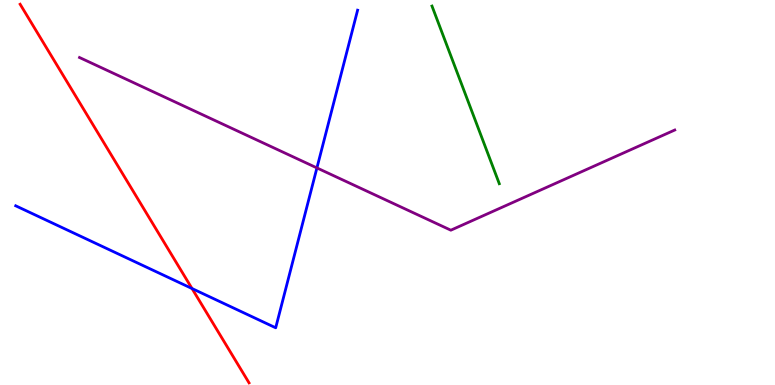[{'lines': ['blue', 'red'], 'intersections': [{'x': 2.48, 'y': 2.51}]}, {'lines': ['green', 'red'], 'intersections': []}, {'lines': ['purple', 'red'], 'intersections': []}, {'lines': ['blue', 'green'], 'intersections': []}, {'lines': ['blue', 'purple'], 'intersections': [{'x': 4.09, 'y': 5.64}]}, {'lines': ['green', 'purple'], 'intersections': []}]